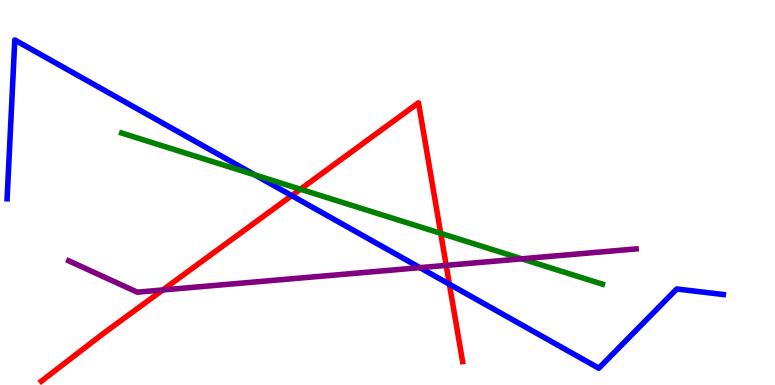[{'lines': ['blue', 'red'], 'intersections': [{'x': 3.76, 'y': 4.92}, {'x': 5.8, 'y': 2.62}]}, {'lines': ['green', 'red'], 'intersections': [{'x': 3.88, 'y': 5.09}, {'x': 5.69, 'y': 3.94}]}, {'lines': ['purple', 'red'], 'intersections': [{'x': 2.1, 'y': 2.47}, {'x': 5.76, 'y': 3.11}]}, {'lines': ['blue', 'green'], 'intersections': [{'x': 3.29, 'y': 5.46}]}, {'lines': ['blue', 'purple'], 'intersections': [{'x': 5.42, 'y': 3.05}]}, {'lines': ['green', 'purple'], 'intersections': [{'x': 6.73, 'y': 3.28}]}]